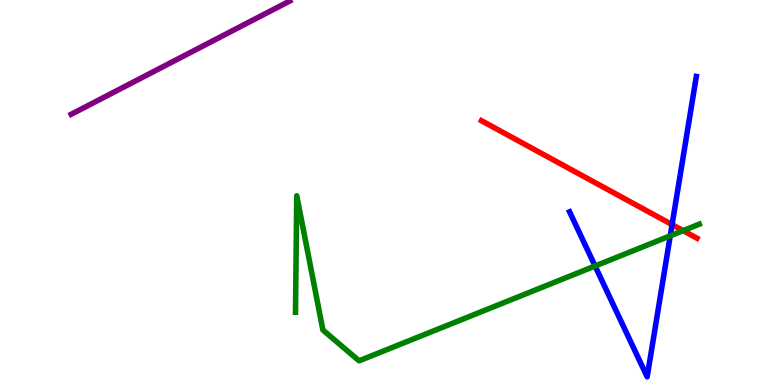[{'lines': ['blue', 'red'], 'intersections': [{'x': 8.67, 'y': 4.17}]}, {'lines': ['green', 'red'], 'intersections': [{'x': 8.82, 'y': 4.01}]}, {'lines': ['purple', 'red'], 'intersections': []}, {'lines': ['blue', 'green'], 'intersections': [{'x': 7.68, 'y': 3.09}, {'x': 8.65, 'y': 3.87}]}, {'lines': ['blue', 'purple'], 'intersections': []}, {'lines': ['green', 'purple'], 'intersections': []}]